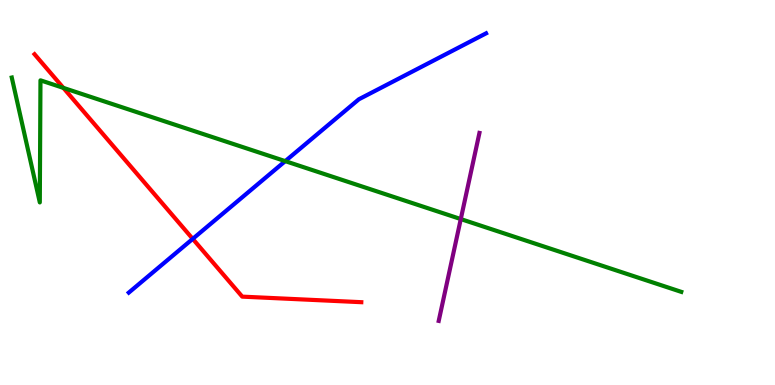[{'lines': ['blue', 'red'], 'intersections': [{'x': 2.49, 'y': 3.8}]}, {'lines': ['green', 'red'], 'intersections': [{'x': 0.818, 'y': 7.72}]}, {'lines': ['purple', 'red'], 'intersections': []}, {'lines': ['blue', 'green'], 'intersections': [{'x': 3.68, 'y': 5.81}]}, {'lines': ['blue', 'purple'], 'intersections': []}, {'lines': ['green', 'purple'], 'intersections': [{'x': 5.95, 'y': 4.31}]}]